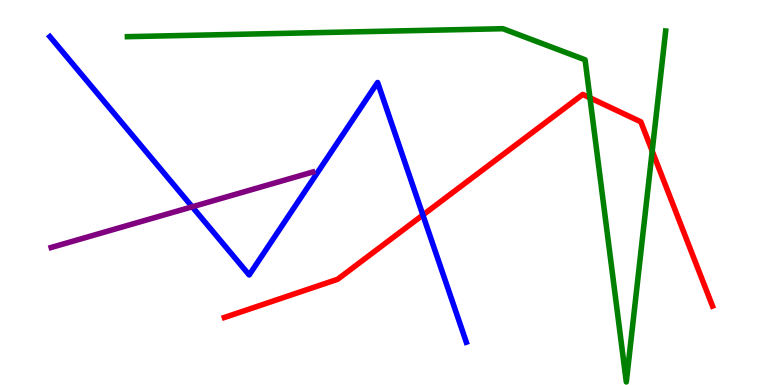[{'lines': ['blue', 'red'], 'intersections': [{'x': 5.46, 'y': 4.42}]}, {'lines': ['green', 'red'], 'intersections': [{'x': 7.61, 'y': 7.46}, {'x': 8.42, 'y': 6.08}]}, {'lines': ['purple', 'red'], 'intersections': []}, {'lines': ['blue', 'green'], 'intersections': []}, {'lines': ['blue', 'purple'], 'intersections': [{'x': 2.48, 'y': 4.63}]}, {'lines': ['green', 'purple'], 'intersections': []}]